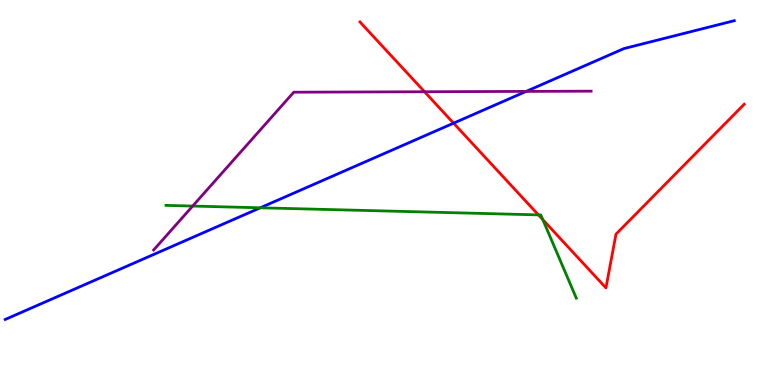[{'lines': ['blue', 'red'], 'intersections': [{'x': 5.85, 'y': 6.8}]}, {'lines': ['green', 'red'], 'intersections': [{'x': 6.95, 'y': 4.42}, {'x': 7.0, 'y': 4.3}]}, {'lines': ['purple', 'red'], 'intersections': [{'x': 5.48, 'y': 7.62}]}, {'lines': ['blue', 'green'], 'intersections': [{'x': 3.36, 'y': 4.6}]}, {'lines': ['blue', 'purple'], 'intersections': [{'x': 6.79, 'y': 7.63}]}, {'lines': ['green', 'purple'], 'intersections': [{'x': 2.49, 'y': 4.65}]}]